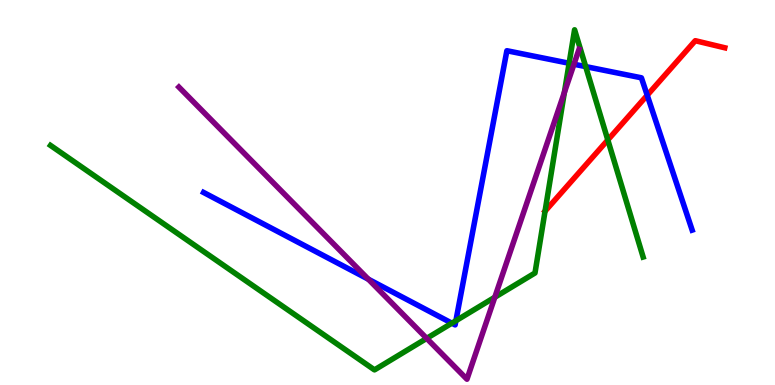[{'lines': ['blue', 'red'], 'intersections': [{'x': 8.35, 'y': 7.53}]}, {'lines': ['green', 'red'], 'intersections': [{'x': 7.03, 'y': 4.51}, {'x': 7.84, 'y': 6.36}]}, {'lines': ['purple', 'red'], 'intersections': []}, {'lines': ['blue', 'green'], 'intersections': [{'x': 5.83, 'y': 1.61}, {'x': 5.88, 'y': 1.67}, {'x': 7.34, 'y': 8.36}, {'x': 7.56, 'y': 8.27}]}, {'lines': ['blue', 'purple'], 'intersections': [{'x': 4.75, 'y': 2.75}, {'x': 7.41, 'y': 8.33}]}, {'lines': ['green', 'purple'], 'intersections': [{'x': 5.51, 'y': 1.21}, {'x': 6.38, 'y': 2.28}, {'x': 7.28, 'y': 7.6}]}]